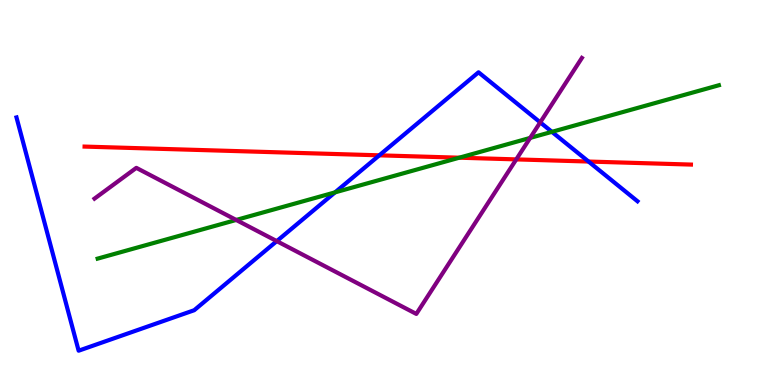[{'lines': ['blue', 'red'], 'intersections': [{'x': 4.89, 'y': 5.97}, {'x': 7.59, 'y': 5.8}]}, {'lines': ['green', 'red'], 'intersections': [{'x': 5.93, 'y': 5.9}]}, {'lines': ['purple', 'red'], 'intersections': [{'x': 6.66, 'y': 5.86}]}, {'lines': ['blue', 'green'], 'intersections': [{'x': 4.32, 'y': 5.0}, {'x': 7.12, 'y': 6.58}]}, {'lines': ['blue', 'purple'], 'intersections': [{'x': 3.57, 'y': 3.74}, {'x': 6.97, 'y': 6.82}]}, {'lines': ['green', 'purple'], 'intersections': [{'x': 3.05, 'y': 4.29}, {'x': 6.84, 'y': 6.42}]}]